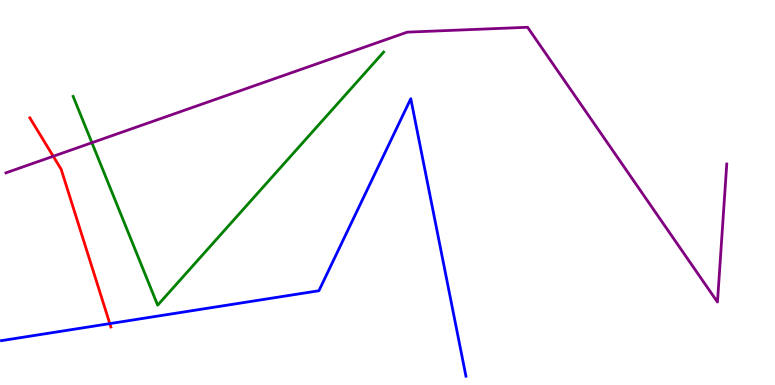[{'lines': ['blue', 'red'], 'intersections': [{'x': 1.42, 'y': 1.59}]}, {'lines': ['green', 'red'], 'intersections': []}, {'lines': ['purple', 'red'], 'intersections': [{'x': 0.687, 'y': 5.94}]}, {'lines': ['blue', 'green'], 'intersections': []}, {'lines': ['blue', 'purple'], 'intersections': []}, {'lines': ['green', 'purple'], 'intersections': [{'x': 1.19, 'y': 6.29}]}]